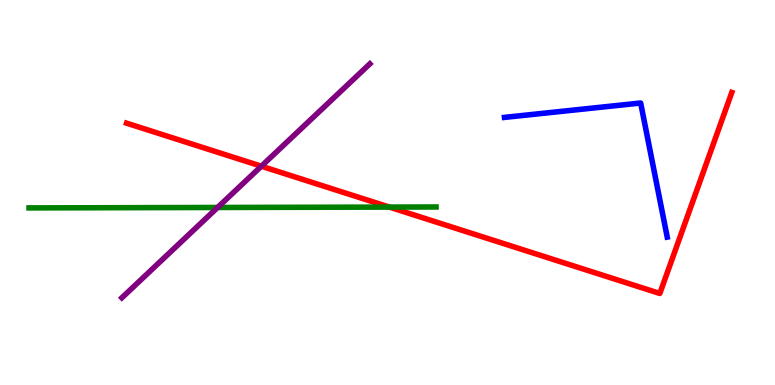[{'lines': ['blue', 'red'], 'intersections': []}, {'lines': ['green', 'red'], 'intersections': [{'x': 5.02, 'y': 4.62}]}, {'lines': ['purple', 'red'], 'intersections': [{'x': 3.37, 'y': 5.68}]}, {'lines': ['blue', 'green'], 'intersections': []}, {'lines': ['blue', 'purple'], 'intersections': []}, {'lines': ['green', 'purple'], 'intersections': [{'x': 2.81, 'y': 4.61}]}]